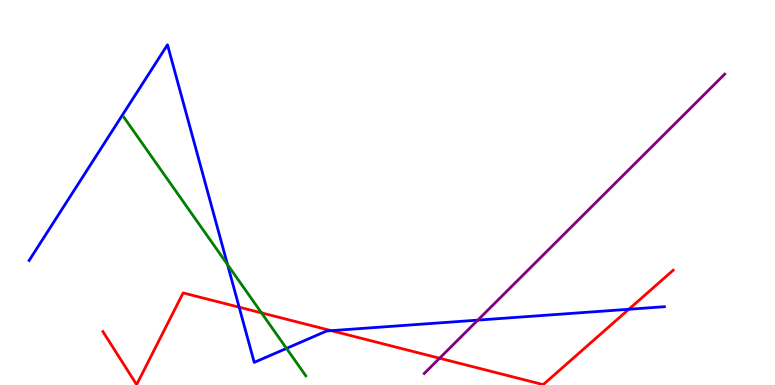[{'lines': ['blue', 'red'], 'intersections': [{'x': 3.09, 'y': 2.02}, {'x': 4.27, 'y': 1.41}, {'x': 8.11, 'y': 1.97}]}, {'lines': ['green', 'red'], 'intersections': [{'x': 3.37, 'y': 1.87}]}, {'lines': ['purple', 'red'], 'intersections': [{'x': 5.67, 'y': 0.695}]}, {'lines': ['blue', 'green'], 'intersections': [{'x': 2.94, 'y': 3.13}, {'x': 3.7, 'y': 0.951}]}, {'lines': ['blue', 'purple'], 'intersections': [{'x': 6.17, 'y': 1.69}]}, {'lines': ['green', 'purple'], 'intersections': []}]